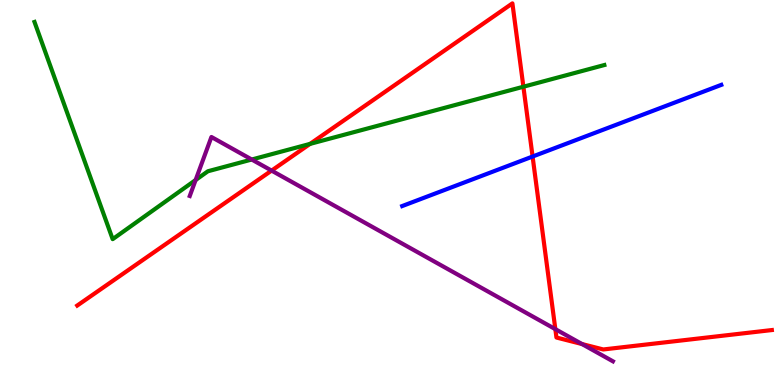[{'lines': ['blue', 'red'], 'intersections': [{'x': 6.87, 'y': 5.93}]}, {'lines': ['green', 'red'], 'intersections': [{'x': 4.0, 'y': 6.26}, {'x': 6.75, 'y': 7.75}]}, {'lines': ['purple', 'red'], 'intersections': [{'x': 3.5, 'y': 5.57}, {'x': 7.17, 'y': 1.45}, {'x': 7.51, 'y': 1.06}]}, {'lines': ['blue', 'green'], 'intersections': []}, {'lines': ['blue', 'purple'], 'intersections': []}, {'lines': ['green', 'purple'], 'intersections': [{'x': 2.52, 'y': 5.32}, {'x': 3.25, 'y': 5.86}]}]